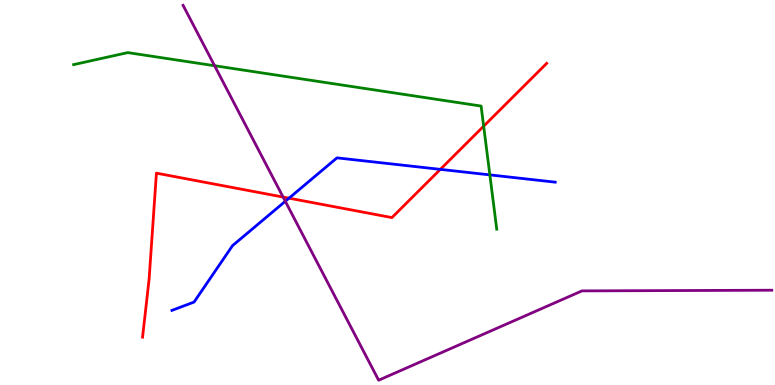[{'lines': ['blue', 'red'], 'intersections': [{'x': 3.73, 'y': 4.85}, {'x': 5.68, 'y': 5.6}]}, {'lines': ['green', 'red'], 'intersections': [{'x': 6.24, 'y': 6.72}]}, {'lines': ['purple', 'red'], 'intersections': [{'x': 3.65, 'y': 4.88}]}, {'lines': ['blue', 'green'], 'intersections': [{'x': 6.32, 'y': 5.46}]}, {'lines': ['blue', 'purple'], 'intersections': [{'x': 3.68, 'y': 4.77}]}, {'lines': ['green', 'purple'], 'intersections': [{'x': 2.77, 'y': 8.29}]}]